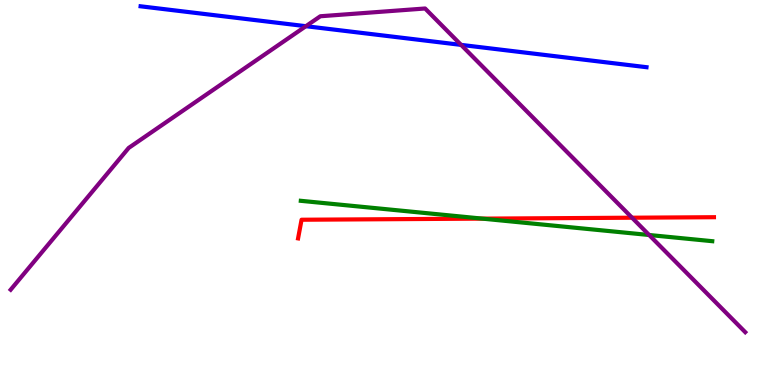[{'lines': ['blue', 'red'], 'intersections': []}, {'lines': ['green', 'red'], 'intersections': [{'x': 6.22, 'y': 4.32}]}, {'lines': ['purple', 'red'], 'intersections': [{'x': 8.16, 'y': 4.35}]}, {'lines': ['blue', 'green'], 'intersections': []}, {'lines': ['blue', 'purple'], 'intersections': [{'x': 3.95, 'y': 9.32}, {'x': 5.95, 'y': 8.83}]}, {'lines': ['green', 'purple'], 'intersections': [{'x': 8.38, 'y': 3.9}]}]